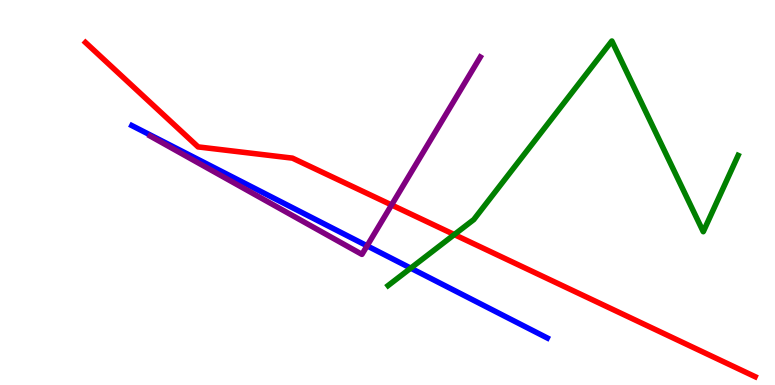[{'lines': ['blue', 'red'], 'intersections': []}, {'lines': ['green', 'red'], 'intersections': [{'x': 5.86, 'y': 3.91}]}, {'lines': ['purple', 'red'], 'intersections': [{'x': 5.05, 'y': 4.68}]}, {'lines': ['blue', 'green'], 'intersections': [{'x': 5.3, 'y': 3.04}]}, {'lines': ['blue', 'purple'], 'intersections': [{'x': 4.74, 'y': 3.61}]}, {'lines': ['green', 'purple'], 'intersections': []}]